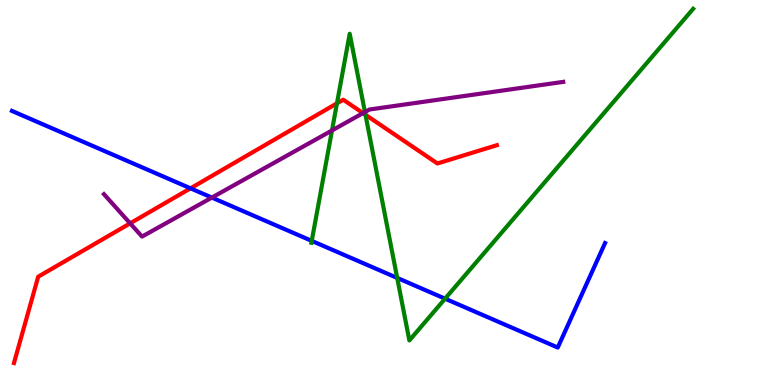[{'lines': ['blue', 'red'], 'intersections': [{'x': 2.46, 'y': 5.11}]}, {'lines': ['green', 'red'], 'intersections': [{'x': 4.35, 'y': 7.32}, {'x': 4.72, 'y': 7.02}]}, {'lines': ['purple', 'red'], 'intersections': [{'x': 1.68, 'y': 4.2}, {'x': 4.68, 'y': 7.06}]}, {'lines': ['blue', 'green'], 'intersections': [{'x': 4.02, 'y': 3.74}, {'x': 5.13, 'y': 2.78}, {'x': 5.74, 'y': 2.24}]}, {'lines': ['blue', 'purple'], 'intersections': [{'x': 2.73, 'y': 4.87}]}, {'lines': ['green', 'purple'], 'intersections': [{'x': 4.28, 'y': 6.61}, {'x': 4.71, 'y': 7.09}]}]